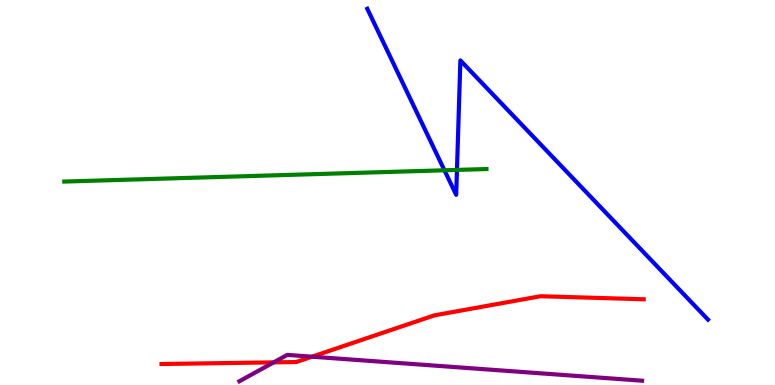[{'lines': ['blue', 'red'], 'intersections': []}, {'lines': ['green', 'red'], 'intersections': []}, {'lines': ['purple', 'red'], 'intersections': [{'x': 3.53, 'y': 0.588}, {'x': 4.03, 'y': 0.735}]}, {'lines': ['blue', 'green'], 'intersections': [{'x': 5.73, 'y': 5.58}, {'x': 5.9, 'y': 5.59}]}, {'lines': ['blue', 'purple'], 'intersections': []}, {'lines': ['green', 'purple'], 'intersections': []}]